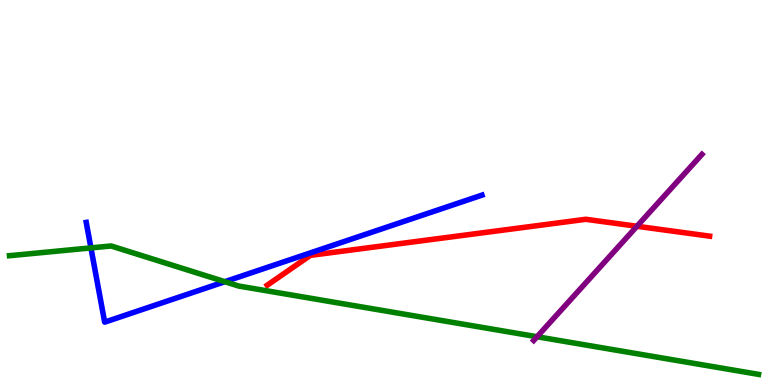[{'lines': ['blue', 'red'], 'intersections': []}, {'lines': ['green', 'red'], 'intersections': []}, {'lines': ['purple', 'red'], 'intersections': [{'x': 8.22, 'y': 4.12}]}, {'lines': ['blue', 'green'], 'intersections': [{'x': 1.17, 'y': 3.56}, {'x': 2.9, 'y': 2.68}]}, {'lines': ['blue', 'purple'], 'intersections': []}, {'lines': ['green', 'purple'], 'intersections': [{'x': 6.93, 'y': 1.25}]}]